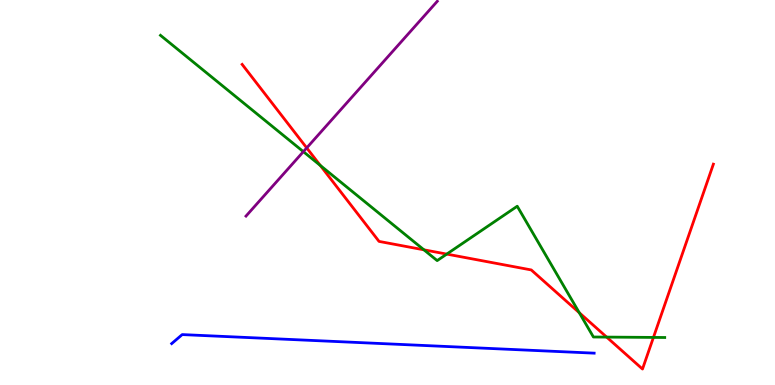[{'lines': ['blue', 'red'], 'intersections': []}, {'lines': ['green', 'red'], 'intersections': [{'x': 4.13, 'y': 5.7}, {'x': 5.47, 'y': 3.51}, {'x': 5.76, 'y': 3.4}, {'x': 7.47, 'y': 1.88}, {'x': 7.83, 'y': 1.24}, {'x': 8.43, 'y': 1.24}]}, {'lines': ['purple', 'red'], 'intersections': [{'x': 3.96, 'y': 6.16}]}, {'lines': ['blue', 'green'], 'intersections': []}, {'lines': ['blue', 'purple'], 'intersections': []}, {'lines': ['green', 'purple'], 'intersections': [{'x': 3.91, 'y': 6.06}]}]